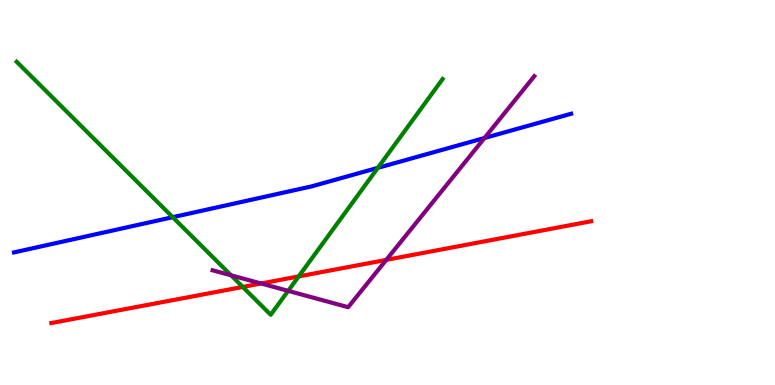[{'lines': ['blue', 'red'], 'intersections': []}, {'lines': ['green', 'red'], 'intersections': [{'x': 3.13, 'y': 2.55}, {'x': 3.85, 'y': 2.82}]}, {'lines': ['purple', 'red'], 'intersections': [{'x': 3.37, 'y': 2.64}, {'x': 4.98, 'y': 3.25}]}, {'lines': ['blue', 'green'], 'intersections': [{'x': 2.23, 'y': 4.36}, {'x': 4.88, 'y': 5.64}]}, {'lines': ['blue', 'purple'], 'intersections': [{'x': 6.25, 'y': 6.42}]}, {'lines': ['green', 'purple'], 'intersections': [{'x': 2.98, 'y': 2.85}, {'x': 3.72, 'y': 2.45}]}]